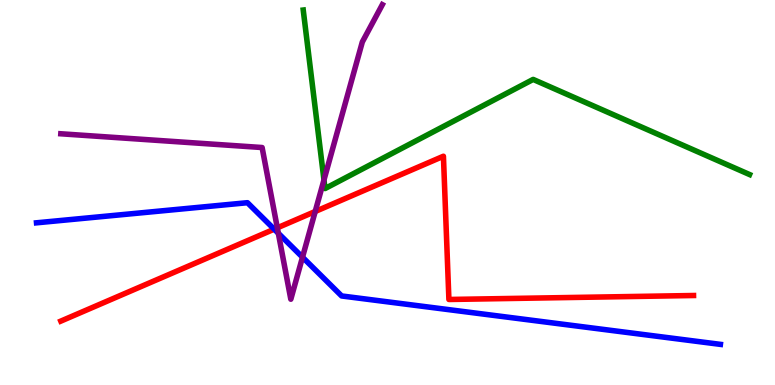[{'lines': ['blue', 'red'], 'intersections': [{'x': 3.54, 'y': 4.05}]}, {'lines': ['green', 'red'], 'intersections': []}, {'lines': ['purple', 'red'], 'intersections': [{'x': 3.58, 'y': 4.08}, {'x': 4.07, 'y': 4.51}]}, {'lines': ['blue', 'green'], 'intersections': []}, {'lines': ['blue', 'purple'], 'intersections': [{'x': 3.59, 'y': 3.94}, {'x': 3.9, 'y': 3.32}]}, {'lines': ['green', 'purple'], 'intersections': [{'x': 4.18, 'y': 5.33}]}]